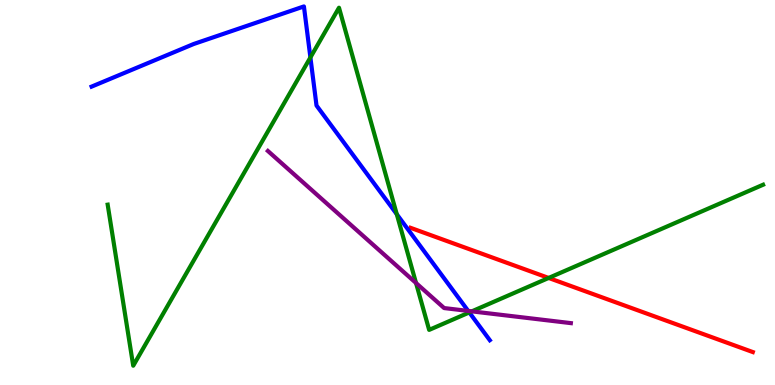[{'lines': ['blue', 'red'], 'intersections': []}, {'lines': ['green', 'red'], 'intersections': [{'x': 7.08, 'y': 2.78}]}, {'lines': ['purple', 'red'], 'intersections': []}, {'lines': ['blue', 'green'], 'intersections': [{'x': 4.01, 'y': 8.51}, {'x': 5.12, 'y': 4.44}, {'x': 6.06, 'y': 1.88}]}, {'lines': ['blue', 'purple'], 'intersections': [{'x': 6.04, 'y': 1.92}]}, {'lines': ['green', 'purple'], 'intersections': [{'x': 5.37, 'y': 2.65}, {'x': 6.09, 'y': 1.91}]}]